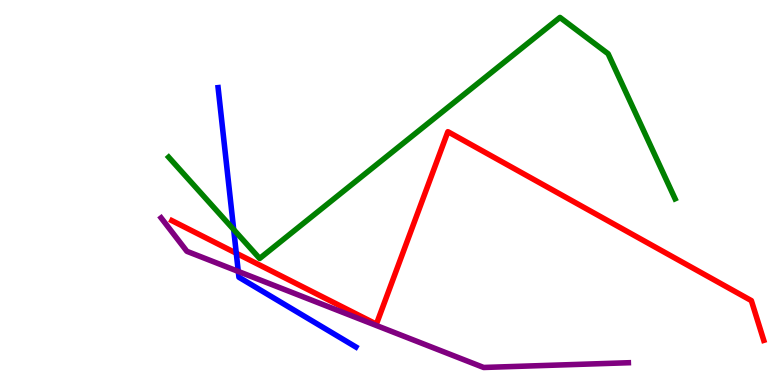[{'lines': ['blue', 'red'], 'intersections': [{'x': 3.05, 'y': 3.42}]}, {'lines': ['green', 'red'], 'intersections': []}, {'lines': ['purple', 'red'], 'intersections': []}, {'lines': ['blue', 'green'], 'intersections': [{'x': 3.02, 'y': 4.04}]}, {'lines': ['blue', 'purple'], 'intersections': [{'x': 3.07, 'y': 2.95}]}, {'lines': ['green', 'purple'], 'intersections': []}]